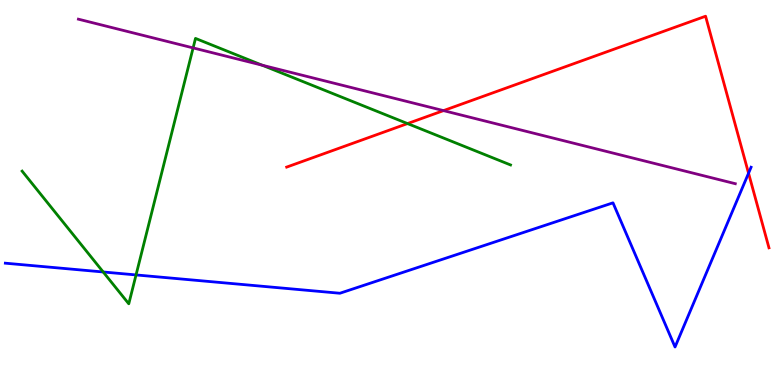[{'lines': ['blue', 'red'], 'intersections': [{'x': 9.66, 'y': 5.5}]}, {'lines': ['green', 'red'], 'intersections': [{'x': 5.26, 'y': 6.79}]}, {'lines': ['purple', 'red'], 'intersections': [{'x': 5.72, 'y': 7.13}]}, {'lines': ['blue', 'green'], 'intersections': [{'x': 1.33, 'y': 2.94}, {'x': 1.76, 'y': 2.86}]}, {'lines': ['blue', 'purple'], 'intersections': []}, {'lines': ['green', 'purple'], 'intersections': [{'x': 2.49, 'y': 8.76}, {'x': 3.38, 'y': 8.31}]}]